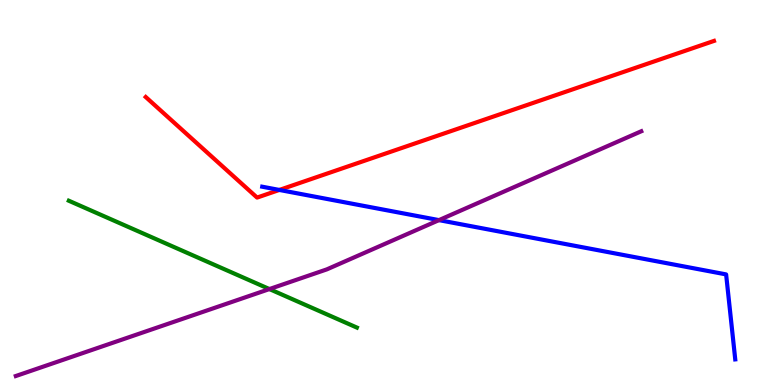[{'lines': ['blue', 'red'], 'intersections': [{'x': 3.6, 'y': 5.07}]}, {'lines': ['green', 'red'], 'intersections': []}, {'lines': ['purple', 'red'], 'intersections': []}, {'lines': ['blue', 'green'], 'intersections': []}, {'lines': ['blue', 'purple'], 'intersections': [{'x': 5.66, 'y': 4.28}]}, {'lines': ['green', 'purple'], 'intersections': [{'x': 3.48, 'y': 2.49}]}]